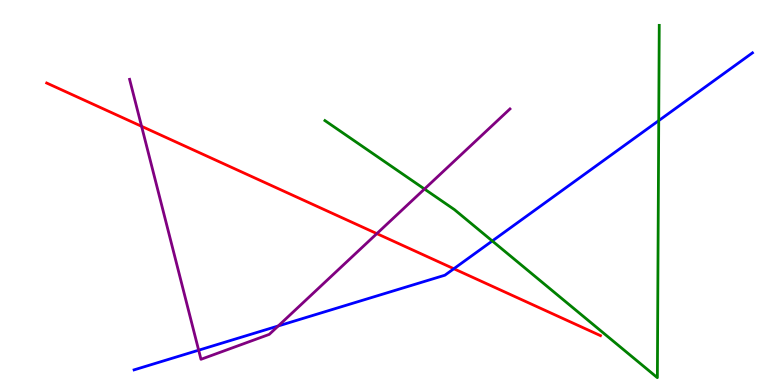[{'lines': ['blue', 'red'], 'intersections': [{'x': 5.86, 'y': 3.02}]}, {'lines': ['green', 'red'], 'intersections': []}, {'lines': ['purple', 'red'], 'intersections': [{'x': 1.83, 'y': 6.72}, {'x': 4.86, 'y': 3.93}]}, {'lines': ['blue', 'green'], 'intersections': [{'x': 6.35, 'y': 3.74}, {'x': 8.5, 'y': 6.87}]}, {'lines': ['blue', 'purple'], 'intersections': [{'x': 2.56, 'y': 0.904}, {'x': 3.59, 'y': 1.53}]}, {'lines': ['green', 'purple'], 'intersections': [{'x': 5.48, 'y': 5.09}]}]